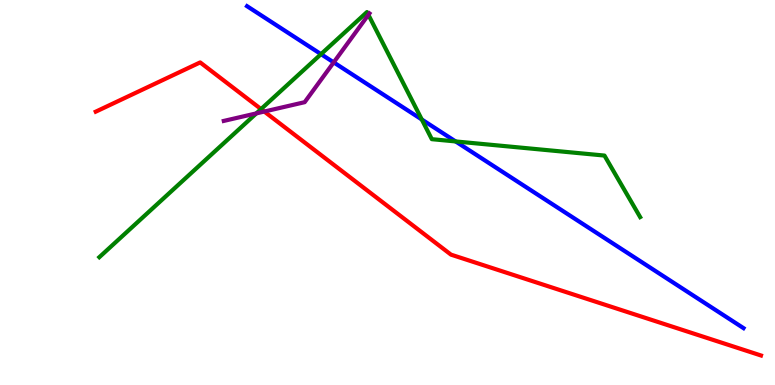[{'lines': ['blue', 'red'], 'intersections': []}, {'lines': ['green', 'red'], 'intersections': [{'x': 3.37, 'y': 7.17}]}, {'lines': ['purple', 'red'], 'intersections': [{'x': 3.41, 'y': 7.1}]}, {'lines': ['blue', 'green'], 'intersections': [{'x': 4.14, 'y': 8.59}, {'x': 5.44, 'y': 6.9}, {'x': 5.88, 'y': 6.33}]}, {'lines': ['blue', 'purple'], 'intersections': [{'x': 4.31, 'y': 8.38}]}, {'lines': ['green', 'purple'], 'intersections': [{'x': 3.31, 'y': 7.05}, {'x': 4.75, 'y': 9.61}]}]